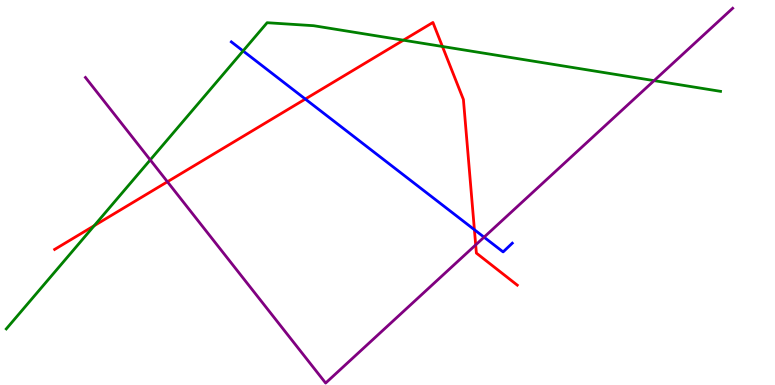[{'lines': ['blue', 'red'], 'intersections': [{'x': 3.94, 'y': 7.43}, {'x': 6.12, 'y': 4.03}]}, {'lines': ['green', 'red'], 'intersections': [{'x': 1.22, 'y': 4.14}, {'x': 5.21, 'y': 8.96}, {'x': 5.71, 'y': 8.79}]}, {'lines': ['purple', 'red'], 'intersections': [{'x': 2.16, 'y': 5.28}, {'x': 6.14, 'y': 3.64}]}, {'lines': ['blue', 'green'], 'intersections': [{'x': 3.14, 'y': 8.68}]}, {'lines': ['blue', 'purple'], 'intersections': [{'x': 6.25, 'y': 3.84}]}, {'lines': ['green', 'purple'], 'intersections': [{'x': 1.94, 'y': 5.85}, {'x': 8.44, 'y': 7.91}]}]